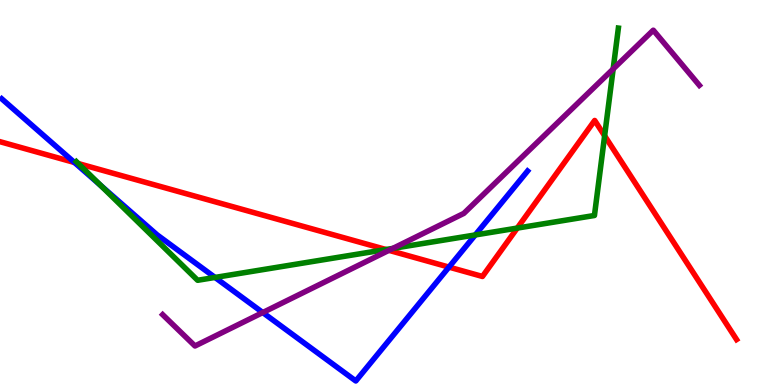[{'lines': ['blue', 'red'], 'intersections': [{'x': 0.961, 'y': 5.78}, {'x': 5.79, 'y': 3.06}]}, {'lines': ['green', 'red'], 'intersections': [{'x': 1.01, 'y': 5.75}, {'x': 4.98, 'y': 3.52}, {'x': 6.67, 'y': 4.08}, {'x': 7.8, 'y': 6.47}]}, {'lines': ['purple', 'red'], 'intersections': [{'x': 5.02, 'y': 3.5}]}, {'lines': ['blue', 'green'], 'intersections': [{'x': 1.3, 'y': 5.18}, {'x': 2.77, 'y': 2.79}, {'x': 6.13, 'y': 3.9}]}, {'lines': ['blue', 'purple'], 'intersections': [{'x': 3.39, 'y': 1.88}]}, {'lines': ['green', 'purple'], 'intersections': [{'x': 5.07, 'y': 3.55}, {'x': 7.91, 'y': 8.21}]}]